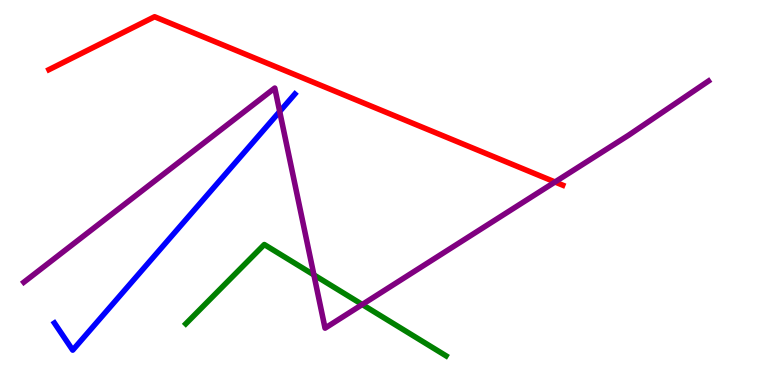[{'lines': ['blue', 'red'], 'intersections': []}, {'lines': ['green', 'red'], 'intersections': []}, {'lines': ['purple', 'red'], 'intersections': [{'x': 7.16, 'y': 5.27}]}, {'lines': ['blue', 'green'], 'intersections': []}, {'lines': ['blue', 'purple'], 'intersections': [{'x': 3.61, 'y': 7.1}]}, {'lines': ['green', 'purple'], 'intersections': [{'x': 4.05, 'y': 2.86}, {'x': 4.67, 'y': 2.09}]}]